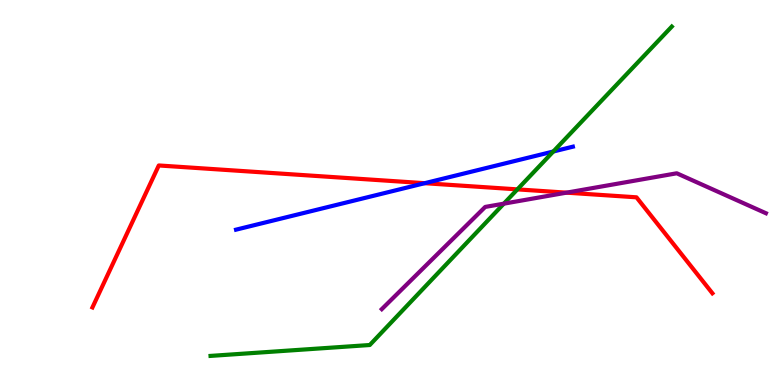[{'lines': ['blue', 'red'], 'intersections': [{'x': 5.48, 'y': 5.24}]}, {'lines': ['green', 'red'], 'intersections': [{'x': 6.68, 'y': 5.08}]}, {'lines': ['purple', 'red'], 'intersections': [{'x': 7.31, 'y': 5.0}]}, {'lines': ['blue', 'green'], 'intersections': [{'x': 7.14, 'y': 6.06}]}, {'lines': ['blue', 'purple'], 'intersections': []}, {'lines': ['green', 'purple'], 'intersections': [{'x': 6.5, 'y': 4.71}]}]